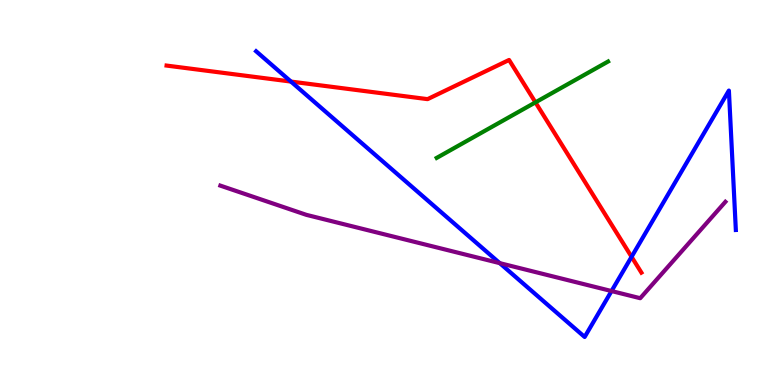[{'lines': ['blue', 'red'], 'intersections': [{'x': 3.75, 'y': 7.88}, {'x': 8.15, 'y': 3.33}]}, {'lines': ['green', 'red'], 'intersections': [{'x': 6.91, 'y': 7.34}]}, {'lines': ['purple', 'red'], 'intersections': []}, {'lines': ['blue', 'green'], 'intersections': []}, {'lines': ['blue', 'purple'], 'intersections': [{'x': 6.45, 'y': 3.17}, {'x': 7.89, 'y': 2.44}]}, {'lines': ['green', 'purple'], 'intersections': []}]